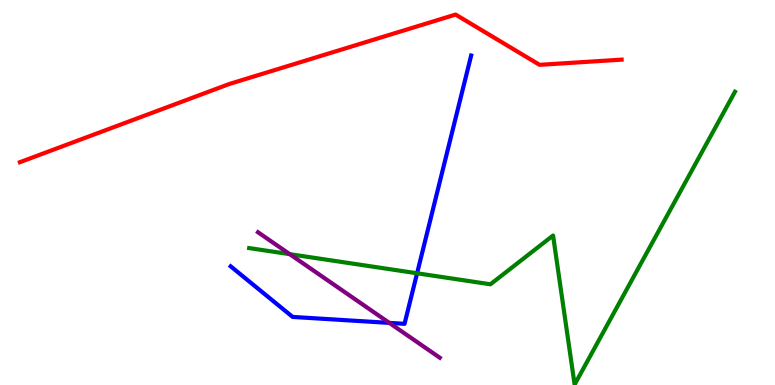[{'lines': ['blue', 'red'], 'intersections': []}, {'lines': ['green', 'red'], 'intersections': []}, {'lines': ['purple', 'red'], 'intersections': []}, {'lines': ['blue', 'green'], 'intersections': [{'x': 5.38, 'y': 2.9}]}, {'lines': ['blue', 'purple'], 'intersections': [{'x': 5.02, 'y': 1.61}]}, {'lines': ['green', 'purple'], 'intersections': [{'x': 3.74, 'y': 3.4}]}]